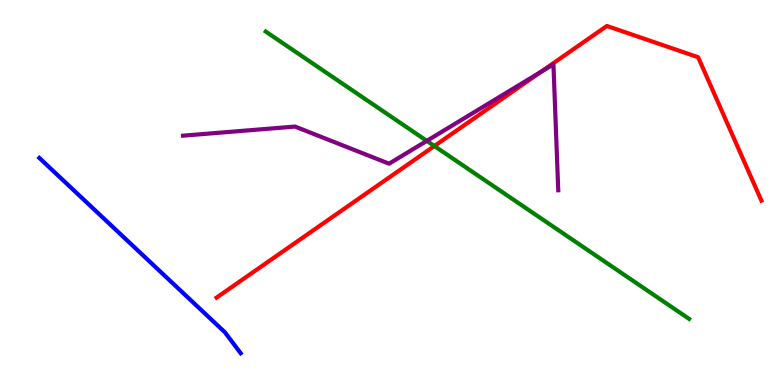[{'lines': ['blue', 'red'], 'intersections': []}, {'lines': ['green', 'red'], 'intersections': [{'x': 5.6, 'y': 6.21}]}, {'lines': ['purple', 'red'], 'intersections': [{'x': 6.98, 'y': 8.13}]}, {'lines': ['blue', 'green'], 'intersections': []}, {'lines': ['blue', 'purple'], 'intersections': []}, {'lines': ['green', 'purple'], 'intersections': [{'x': 5.51, 'y': 6.34}]}]